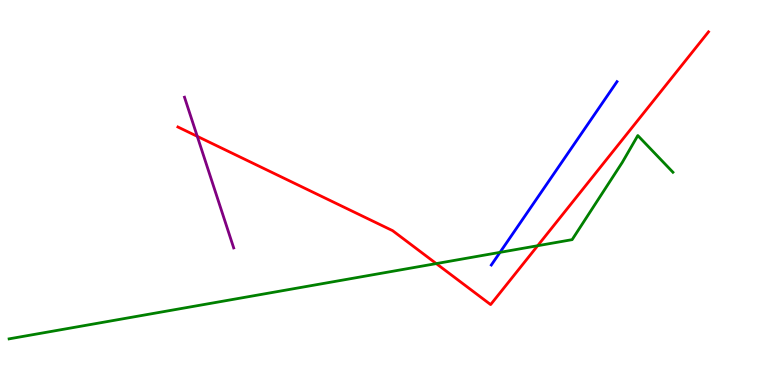[{'lines': ['blue', 'red'], 'intersections': []}, {'lines': ['green', 'red'], 'intersections': [{'x': 5.63, 'y': 3.15}, {'x': 6.94, 'y': 3.62}]}, {'lines': ['purple', 'red'], 'intersections': [{'x': 2.55, 'y': 6.46}]}, {'lines': ['blue', 'green'], 'intersections': [{'x': 6.45, 'y': 3.45}]}, {'lines': ['blue', 'purple'], 'intersections': []}, {'lines': ['green', 'purple'], 'intersections': []}]